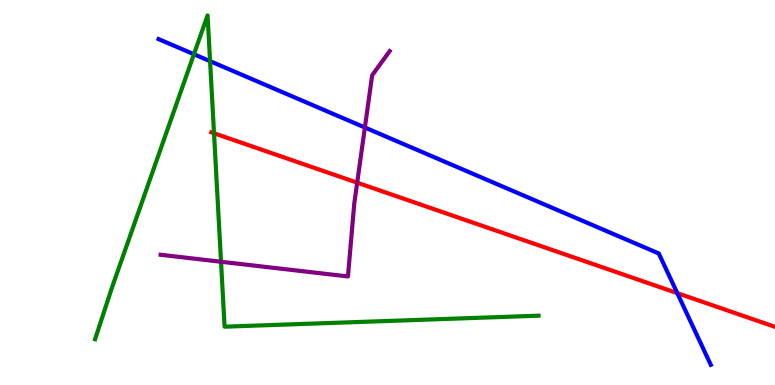[{'lines': ['blue', 'red'], 'intersections': [{'x': 8.74, 'y': 2.39}]}, {'lines': ['green', 'red'], 'intersections': [{'x': 2.76, 'y': 6.54}]}, {'lines': ['purple', 'red'], 'intersections': [{'x': 4.61, 'y': 5.26}]}, {'lines': ['blue', 'green'], 'intersections': [{'x': 2.5, 'y': 8.59}, {'x': 2.71, 'y': 8.41}]}, {'lines': ['blue', 'purple'], 'intersections': [{'x': 4.71, 'y': 6.69}]}, {'lines': ['green', 'purple'], 'intersections': [{'x': 2.85, 'y': 3.2}]}]